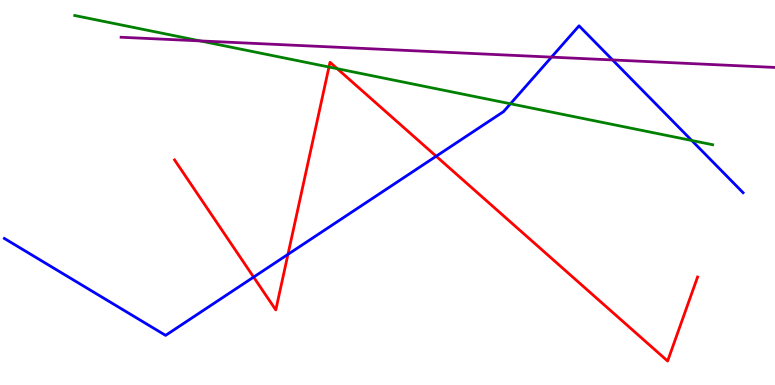[{'lines': ['blue', 'red'], 'intersections': [{'x': 3.27, 'y': 2.8}, {'x': 3.72, 'y': 3.39}, {'x': 5.63, 'y': 5.94}]}, {'lines': ['green', 'red'], 'intersections': [{'x': 4.24, 'y': 8.26}, {'x': 4.35, 'y': 8.22}]}, {'lines': ['purple', 'red'], 'intersections': []}, {'lines': ['blue', 'green'], 'intersections': [{'x': 6.59, 'y': 7.3}, {'x': 8.93, 'y': 6.35}]}, {'lines': ['blue', 'purple'], 'intersections': [{'x': 7.12, 'y': 8.52}, {'x': 7.9, 'y': 8.44}]}, {'lines': ['green', 'purple'], 'intersections': [{'x': 2.58, 'y': 8.94}]}]